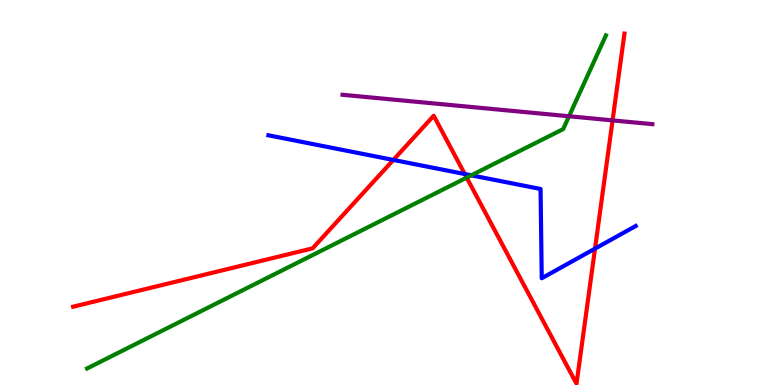[{'lines': ['blue', 'red'], 'intersections': [{'x': 5.08, 'y': 5.85}, {'x': 6.0, 'y': 5.48}, {'x': 7.68, 'y': 3.54}]}, {'lines': ['green', 'red'], 'intersections': [{'x': 6.02, 'y': 5.39}]}, {'lines': ['purple', 'red'], 'intersections': [{'x': 7.9, 'y': 6.87}]}, {'lines': ['blue', 'green'], 'intersections': [{'x': 6.08, 'y': 5.45}]}, {'lines': ['blue', 'purple'], 'intersections': []}, {'lines': ['green', 'purple'], 'intersections': [{'x': 7.34, 'y': 6.98}]}]